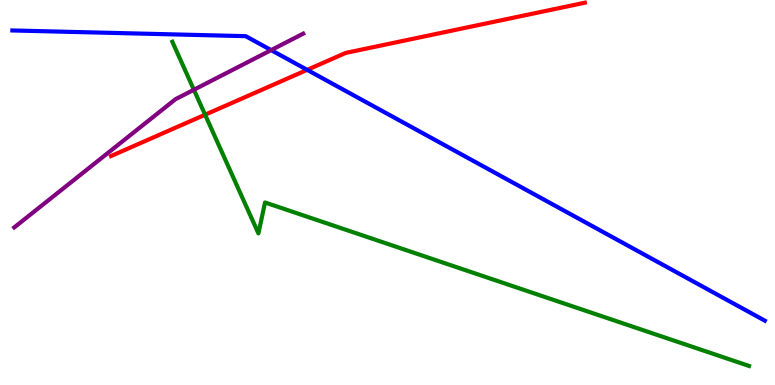[{'lines': ['blue', 'red'], 'intersections': [{'x': 3.96, 'y': 8.19}]}, {'lines': ['green', 'red'], 'intersections': [{'x': 2.65, 'y': 7.02}]}, {'lines': ['purple', 'red'], 'intersections': []}, {'lines': ['blue', 'green'], 'intersections': []}, {'lines': ['blue', 'purple'], 'intersections': [{'x': 3.5, 'y': 8.7}]}, {'lines': ['green', 'purple'], 'intersections': [{'x': 2.5, 'y': 7.67}]}]